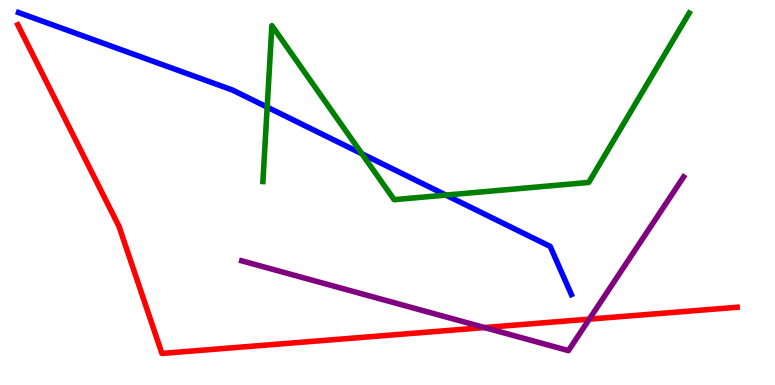[{'lines': ['blue', 'red'], 'intersections': []}, {'lines': ['green', 'red'], 'intersections': []}, {'lines': ['purple', 'red'], 'intersections': [{'x': 6.25, 'y': 1.49}, {'x': 7.6, 'y': 1.71}]}, {'lines': ['blue', 'green'], 'intersections': [{'x': 3.45, 'y': 7.22}, {'x': 4.67, 'y': 6.01}, {'x': 5.75, 'y': 4.93}]}, {'lines': ['blue', 'purple'], 'intersections': []}, {'lines': ['green', 'purple'], 'intersections': []}]